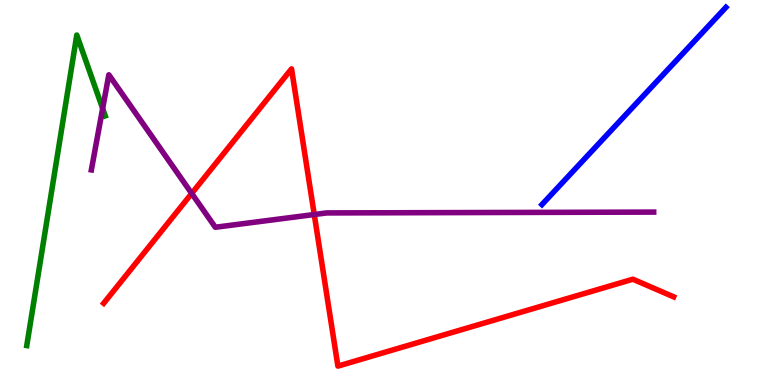[{'lines': ['blue', 'red'], 'intersections': []}, {'lines': ['green', 'red'], 'intersections': []}, {'lines': ['purple', 'red'], 'intersections': [{'x': 2.47, 'y': 4.98}, {'x': 4.05, 'y': 4.43}]}, {'lines': ['blue', 'green'], 'intersections': []}, {'lines': ['blue', 'purple'], 'intersections': []}, {'lines': ['green', 'purple'], 'intersections': [{'x': 1.32, 'y': 7.18}]}]